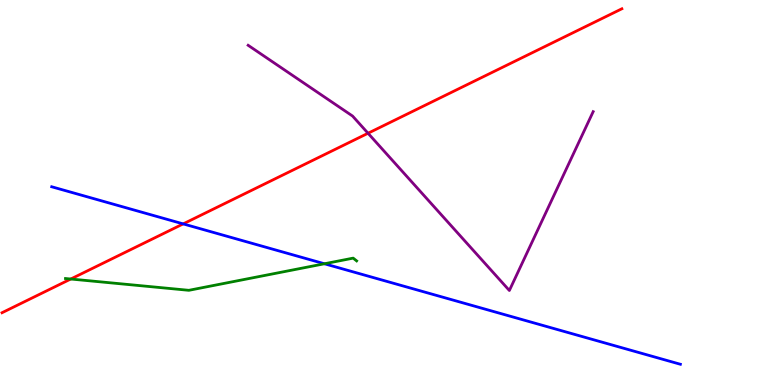[{'lines': ['blue', 'red'], 'intersections': [{'x': 2.36, 'y': 4.18}]}, {'lines': ['green', 'red'], 'intersections': [{'x': 0.913, 'y': 2.75}]}, {'lines': ['purple', 'red'], 'intersections': [{'x': 4.75, 'y': 6.54}]}, {'lines': ['blue', 'green'], 'intersections': [{'x': 4.19, 'y': 3.15}]}, {'lines': ['blue', 'purple'], 'intersections': []}, {'lines': ['green', 'purple'], 'intersections': []}]